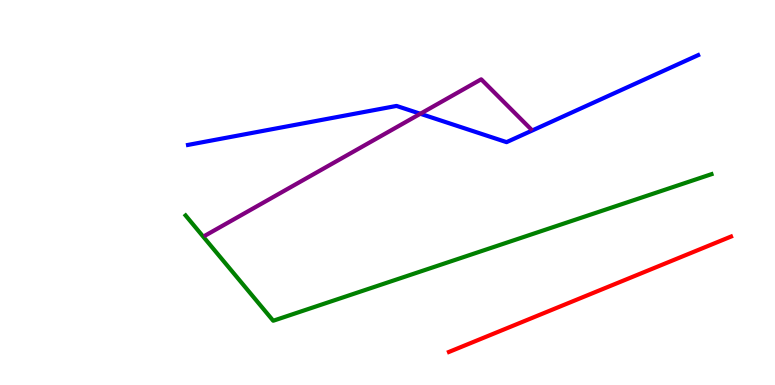[{'lines': ['blue', 'red'], 'intersections': []}, {'lines': ['green', 'red'], 'intersections': []}, {'lines': ['purple', 'red'], 'intersections': []}, {'lines': ['blue', 'green'], 'intersections': []}, {'lines': ['blue', 'purple'], 'intersections': [{'x': 5.42, 'y': 7.05}]}, {'lines': ['green', 'purple'], 'intersections': []}]